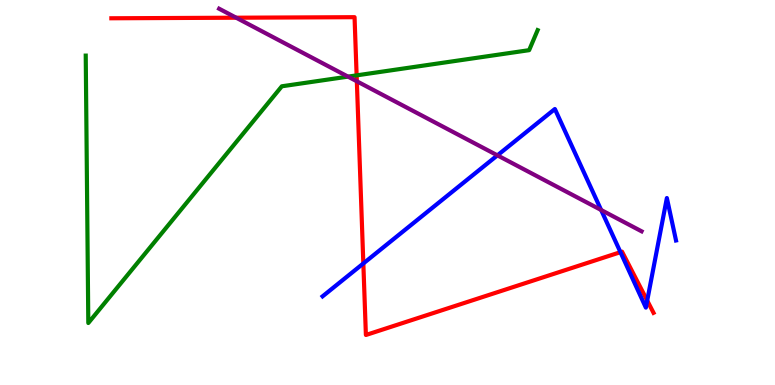[{'lines': ['blue', 'red'], 'intersections': [{'x': 4.69, 'y': 3.16}, {'x': 8.01, 'y': 3.45}, {'x': 8.35, 'y': 2.19}]}, {'lines': ['green', 'red'], 'intersections': [{'x': 4.6, 'y': 8.04}]}, {'lines': ['purple', 'red'], 'intersections': [{'x': 3.05, 'y': 9.54}, {'x': 4.6, 'y': 7.89}]}, {'lines': ['blue', 'green'], 'intersections': []}, {'lines': ['blue', 'purple'], 'intersections': [{'x': 6.42, 'y': 5.96}, {'x': 7.76, 'y': 4.55}]}, {'lines': ['green', 'purple'], 'intersections': [{'x': 4.49, 'y': 8.01}]}]